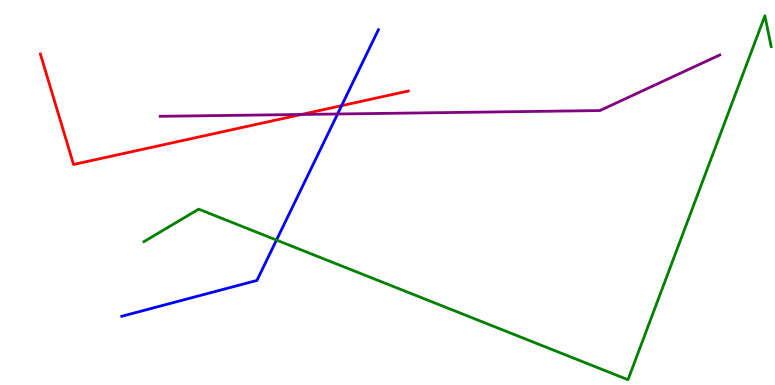[{'lines': ['blue', 'red'], 'intersections': [{'x': 4.41, 'y': 7.26}]}, {'lines': ['green', 'red'], 'intersections': []}, {'lines': ['purple', 'red'], 'intersections': [{'x': 3.89, 'y': 7.03}]}, {'lines': ['blue', 'green'], 'intersections': [{'x': 3.57, 'y': 3.76}]}, {'lines': ['blue', 'purple'], 'intersections': [{'x': 4.36, 'y': 7.04}]}, {'lines': ['green', 'purple'], 'intersections': []}]